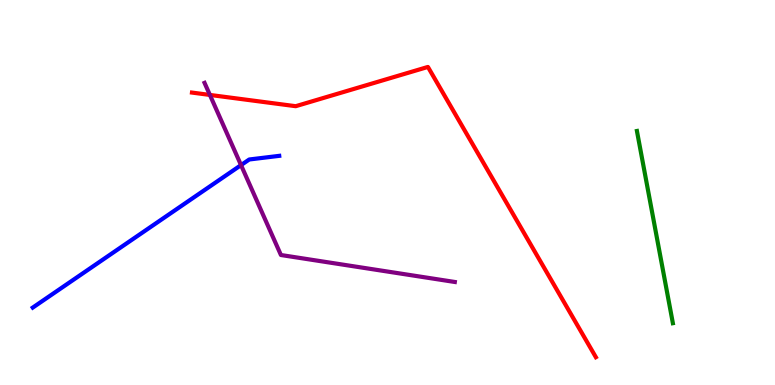[{'lines': ['blue', 'red'], 'intersections': []}, {'lines': ['green', 'red'], 'intersections': []}, {'lines': ['purple', 'red'], 'intersections': [{'x': 2.71, 'y': 7.53}]}, {'lines': ['blue', 'green'], 'intersections': []}, {'lines': ['blue', 'purple'], 'intersections': [{'x': 3.11, 'y': 5.71}]}, {'lines': ['green', 'purple'], 'intersections': []}]